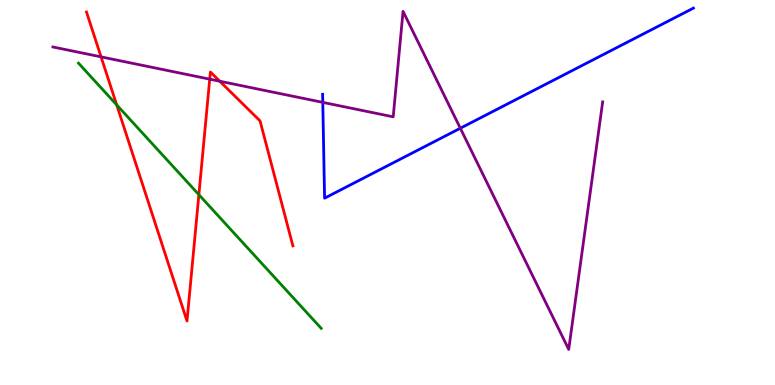[{'lines': ['blue', 'red'], 'intersections': []}, {'lines': ['green', 'red'], 'intersections': [{'x': 1.51, 'y': 7.28}, {'x': 2.57, 'y': 4.94}]}, {'lines': ['purple', 'red'], 'intersections': [{'x': 1.3, 'y': 8.52}, {'x': 2.71, 'y': 7.94}, {'x': 2.84, 'y': 7.89}]}, {'lines': ['blue', 'green'], 'intersections': []}, {'lines': ['blue', 'purple'], 'intersections': [{'x': 4.16, 'y': 7.34}, {'x': 5.94, 'y': 6.67}]}, {'lines': ['green', 'purple'], 'intersections': []}]